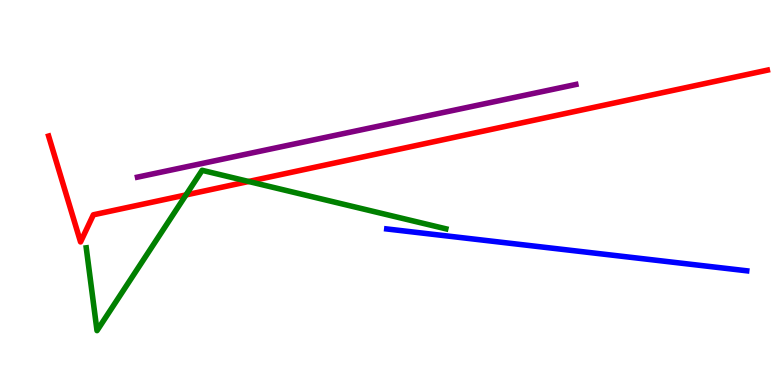[{'lines': ['blue', 'red'], 'intersections': []}, {'lines': ['green', 'red'], 'intersections': [{'x': 2.4, 'y': 4.94}, {'x': 3.21, 'y': 5.29}]}, {'lines': ['purple', 'red'], 'intersections': []}, {'lines': ['blue', 'green'], 'intersections': []}, {'lines': ['blue', 'purple'], 'intersections': []}, {'lines': ['green', 'purple'], 'intersections': []}]